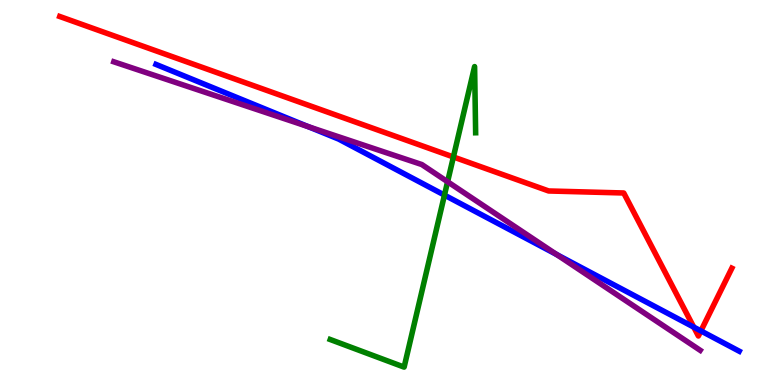[{'lines': ['blue', 'red'], 'intersections': [{'x': 8.95, 'y': 1.5}, {'x': 9.04, 'y': 1.41}]}, {'lines': ['green', 'red'], 'intersections': [{'x': 5.85, 'y': 5.92}]}, {'lines': ['purple', 'red'], 'intersections': []}, {'lines': ['blue', 'green'], 'intersections': [{'x': 5.73, 'y': 4.93}]}, {'lines': ['blue', 'purple'], 'intersections': [{'x': 3.98, 'y': 6.71}, {'x': 7.18, 'y': 3.39}]}, {'lines': ['green', 'purple'], 'intersections': [{'x': 5.78, 'y': 5.28}]}]